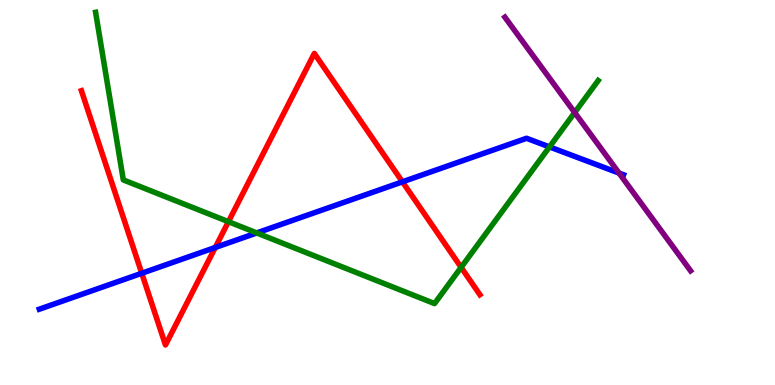[{'lines': ['blue', 'red'], 'intersections': [{'x': 1.83, 'y': 2.9}, {'x': 2.78, 'y': 3.57}, {'x': 5.19, 'y': 5.28}]}, {'lines': ['green', 'red'], 'intersections': [{'x': 2.95, 'y': 4.24}, {'x': 5.95, 'y': 3.06}]}, {'lines': ['purple', 'red'], 'intersections': []}, {'lines': ['blue', 'green'], 'intersections': [{'x': 3.31, 'y': 3.95}, {'x': 7.09, 'y': 6.18}]}, {'lines': ['blue', 'purple'], 'intersections': [{'x': 7.99, 'y': 5.51}]}, {'lines': ['green', 'purple'], 'intersections': [{'x': 7.42, 'y': 7.08}]}]